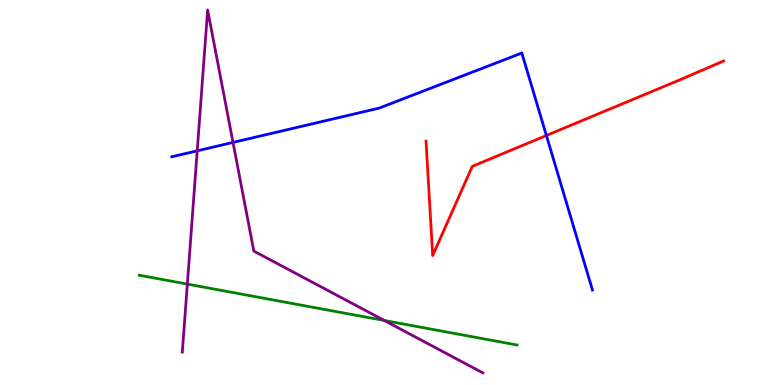[{'lines': ['blue', 'red'], 'intersections': [{'x': 7.05, 'y': 6.48}]}, {'lines': ['green', 'red'], 'intersections': []}, {'lines': ['purple', 'red'], 'intersections': []}, {'lines': ['blue', 'green'], 'intersections': []}, {'lines': ['blue', 'purple'], 'intersections': [{'x': 2.54, 'y': 6.08}, {'x': 3.01, 'y': 6.3}]}, {'lines': ['green', 'purple'], 'intersections': [{'x': 2.42, 'y': 2.62}, {'x': 4.96, 'y': 1.68}]}]